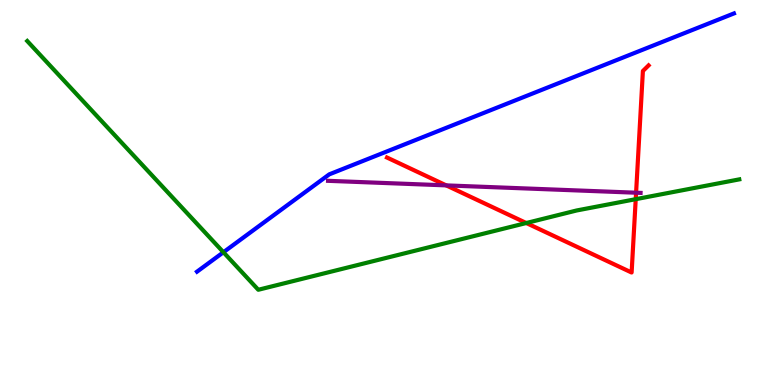[{'lines': ['blue', 'red'], 'intersections': []}, {'lines': ['green', 'red'], 'intersections': [{'x': 6.79, 'y': 4.21}, {'x': 8.2, 'y': 4.83}]}, {'lines': ['purple', 'red'], 'intersections': [{'x': 5.76, 'y': 5.18}, {'x': 8.21, 'y': 4.99}]}, {'lines': ['blue', 'green'], 'intersections': [{'x': 2.88, 'y': 3.45}]}, {'lines': ['blue', 'purple'], 'intersections': []}, {'lines': ['green', 'purple'], 'intersections': []}]